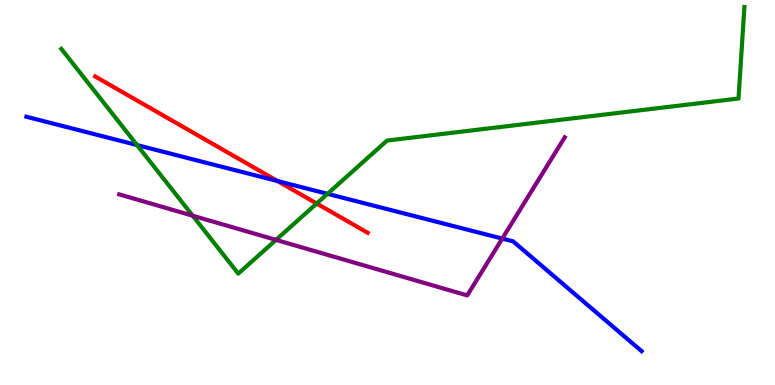[{'lines': ['blue', 'red'], 'intersections': [{'x': 3.58, 'y': 5.3}]}, {'lines': ['green', 'red'], 'intersections': [{'x': 4.09, 'y': 4.71}]}, {'lines': ['purple', 'red'], 'intersections': []}, {'lines': ['blue', 'green'], 'intersections': [{'x': 1.77, 'y': 6.23}, {'x': 4.23, 'y': 4.97}]}, {'lines': ['blue', 'purple'], 'intersections': [{'x': 6.48, 'y': 3.8}]}, {'lines': ['green', 'purple'], 'intersections': [{'x': 2.49, 'y': 4.4}, {'x': 3.56, 'y': 3.77}]}]